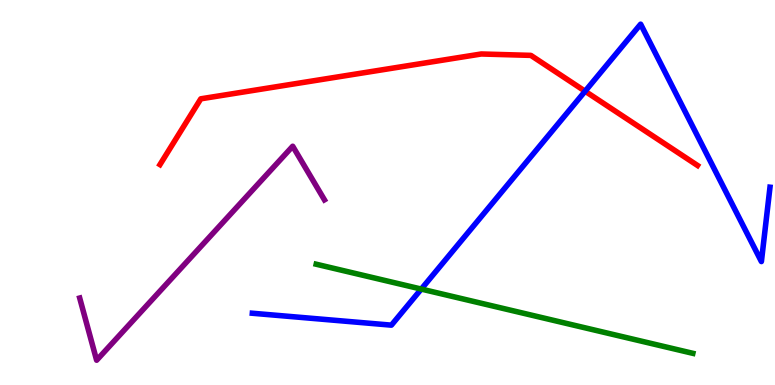[{'lines': ['blue', 'red'], 'intersections': [{'x': 7.55, 'y': 7.63}]}, {'lines': ['green', 'red'], 'intersections': []}, {'lines': ['purple', 'red'], 'intersections': []}, {'lines': ['blue', 'green'], 'intersections': [{'x': 5.44, 'y': 2.49}]}, {'lines': ['blue', 'purple'], 'intersections': []}, {'lines': ['green', 'purple'], 'intersections': []}]